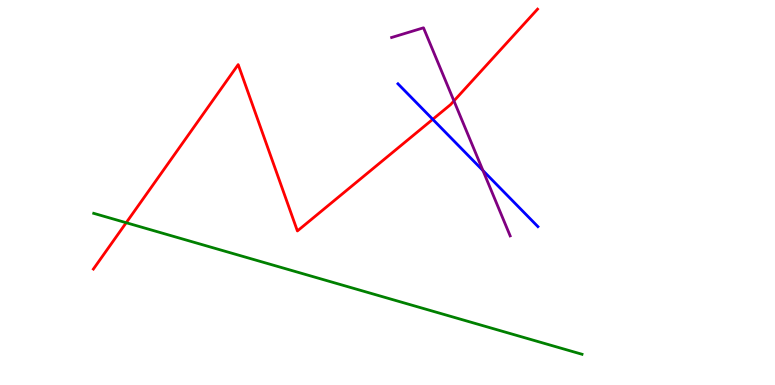[{'lines': ['blue', 'red'], 'intersections': [{'x': 5.58, 'y': 6.9}]}, {'lines': ['green', 'red'], 'intersections': [{'x': 1.63, 'y': 4.22}]}, {'lines': ['purple', 'red'], 'intersections': [{'x': 5.86, 'y': 7.38}]}, {'lines': ['blue', 'green'], 'intersections': []}, {'lines': ['blue', 'purple'], 'intersections': [{'x': 6.23, 'y': 5.57}]}, {'lines': ['green', 'purple'], 'intersections': []}]